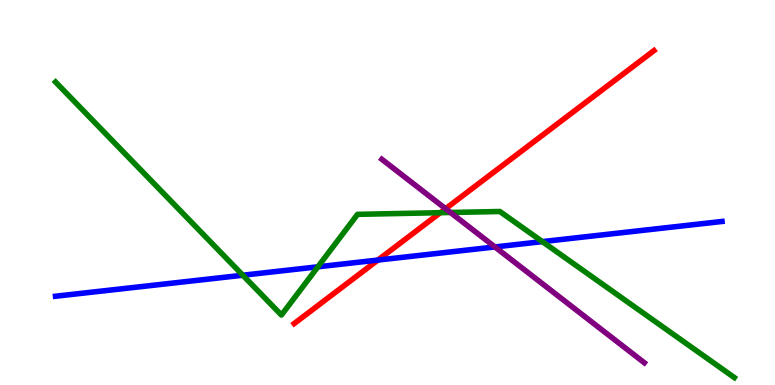[{'lines': ['blue', 'red'], 'intersections': [{'x': 4.88, 'y': 3.24}]}, {'lines': ['green', 'red'], 'intersections': [{'x': 5.68, 'y': 4.48}]}, {'lines': ['purple', 'red'], 'intersections': [{'x': 5.75, 'y': 4.58}]}, {'lines': ['blue', 'green'], 'intersections': [{'x': 3.13, 'y': 2.85}, {'x': 4.1, 'y': 3.07}, {'x': 7.0, 'y': 3.72}]}, {'lines': ['blue', 'purple'], 'intersections': [{'x': 6.39, 'y': 3.59}]}, {'lines': ['green', 'purple'], 'intersections': [{'x': 5.81, 'y': 4.48}]}]